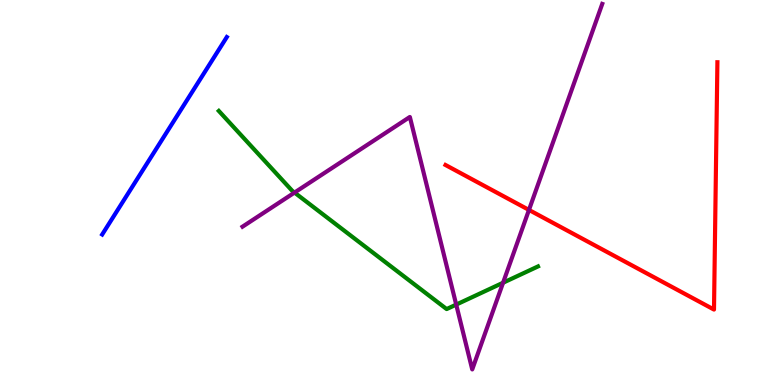[{'lines': ['blue', 'red'], 'intersections': []}, {'lines': ['green', 'red'], 'intersections': []}, {'lines': ['purple', 'red'], 'intersections': [{'x': 6.83, 'y': 4.55}]}, {'lines': ['blue', 'green'], 'intersections': []}, {'lines': ['blue', 'purple'], 'intersections': []}, {'lines': ['green', 'purple'], 'intersections': [{'x': 3.8, 'y': 5.0}, {'x': 5.89, 'y': 2.09}, {'x': 6.49, 'y': 2.66}]}]